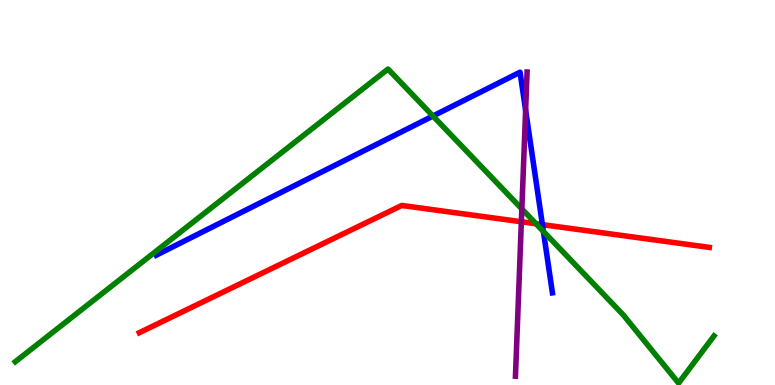[{'lines': ['blue', 'red'], 'intersections': [{'x': 7.0, 'y': 4.17}]}, {'lines': ['green', 'red'], 'intersections': [{'x': 6.92, 'y': 4.19}]}, {'lines': ['purple', 'red'], 'intersections': [{'x': 6.73, 'y': 4.24}]}, {'lines': ['blue', 'green'], 'intersections': [{'x': 5.59, 'y': 6.99}, {'x': 7.01, 'y': 3.99}]}, {'lines': ['blue', 'purple'], 'intersections': [{'x': 6.78, 'y': 7.14}]}, {'lines': ['green', 'purple'], 'intersections': [{'x': 6.73, 'y': 4.57}]}]